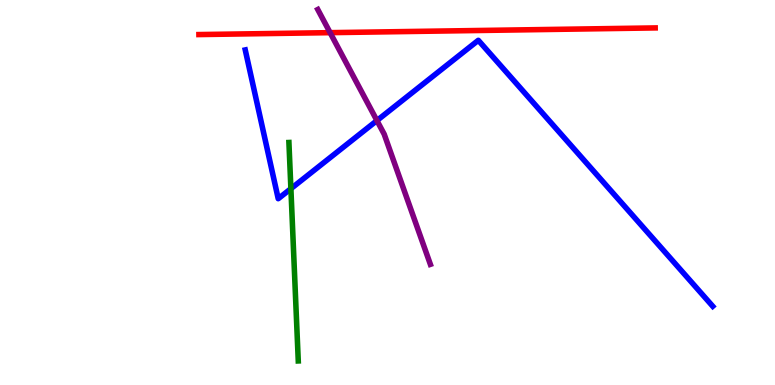[{'lines': ['blue', 'red'], 'intersections': []}, {'lines': ['green', 'red'], 'intersections': []}, {'lines': ['purple', 'red'], 'intersections': [{'x': 4.26, 'y': 9.15}]}, {'lines': ['blue', 'green'], 'intersections': [{'x': 3.75, 'y': 5.1}]}, {'lines': ['blue', 'purple'], 'intersections': [{'x': 4.86, 'y': 6.87}]}, {'lines': ['green', 'purple'], 'intersections': []}]